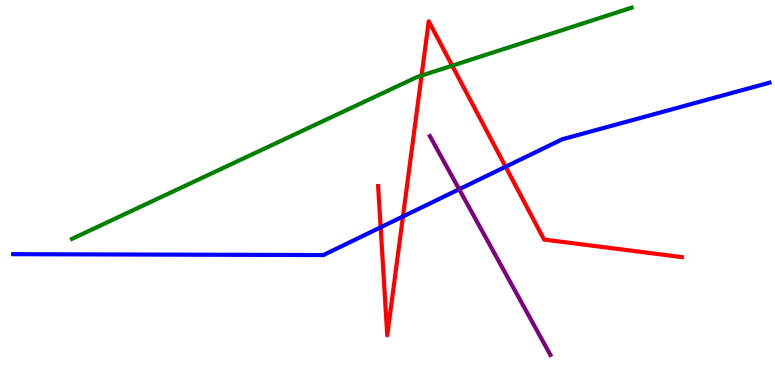[{'lines': ['blue', 'red'], 'intersections': [{'x': 4.91, 'y': 4.1}, {'x': 5.2, 'y': 4.38}, {'x': 6.52, 'y': 5.67}]}, {'lines': ['green', 'red'], 'intersections': [{'x': 5.44, 'y': 8.04}, {'x': 5.83, 'y': 8.29}]}, {'lines': ['purple', 'red'], 'intersections': []}, {'lines': ['blue', 'green'], 'intersections': []}, {'lines': ['blue', 'purple'], 'intersections': [{'x': 5.92, 'y': 5.08}]}, {'lines': ['green', 'purple'], 'intersections': []}]